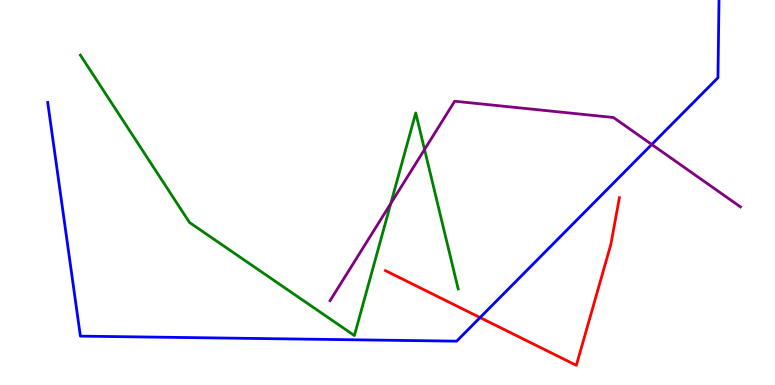[{'lines': ['blue', 'red'], 'intersections': [{'x': 6.19, 'y': 1.75}]}, {'lines': ['green', 'red'], 'intersections': []}, {'lines': ['purple', 'red'], 'intersections': []}, {'lines': ['blue', 'green'], 'intersections': []}, {'lines': ['blue', 'purple'], 'intersections': [{'x': 8.41, 'y': 6.25}]}, {'lines': ['green', 'purple'], 'intersections': [{'x': 5.04, 'y': 4.71}, {'x': 5.48, 'y': 6.12}]}]